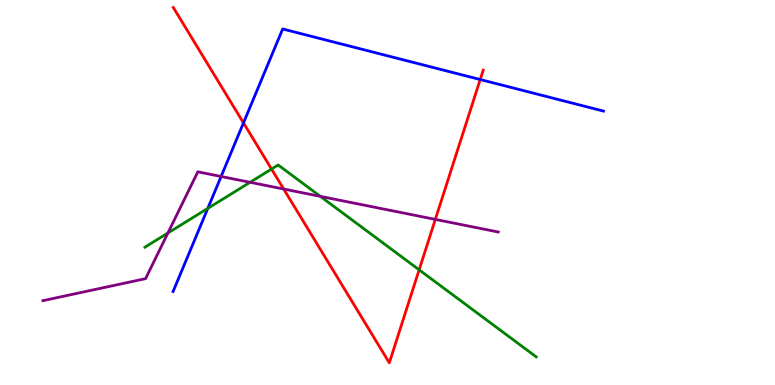[{'lines': ['blue', 'red'], 'intersections': [{'x': 3.14, 'y': 6.81}, {'x': 6.2, 'y': 7.93}]}, {'lines': ['green', 'red'], 'intersections': [{'x': 3.5, 'y': 5.61}, {'x': 5.41, 'y': 2.99}]}, {'lines': ['purple', 'red'], 'intersections': [{'x': 3.66, 'y': 5.09}, {'x': 5.62, 'y': 4.3}]}, {'lines': ['blue', 'green'], 'intersections': [{'x': 2.68, 'y': 4.59}]}, {'lines': ['blue', 'purple'], 'intersections': [{'x': 2.85, 'y': 5.42}]}, {'lines': ['green', 'purple'], 'intersections': [{'x': 2.17, 'y': 3.95}, {'x': 3.23, 'y': 5.27}, {'x': 4.13, 'y': 4.9}]}]